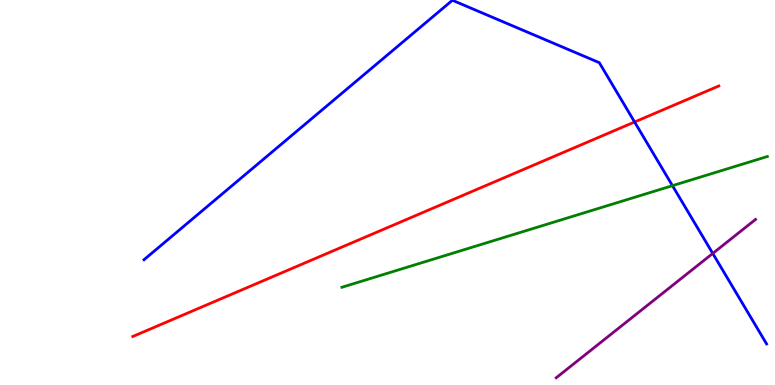[{'lines': ['blue', 'red'], 'intersections': [{'x': 8.19, 'y': 6.83}]}, {'lines': ['green', 'red'], 'intersections': []}, {'lines': ['purple', 'red'], 'intersections': []}, {'lines': ['blue', 'green'], 'intersections': [{'x': 8.68, 'y': 5.18}]}, {'lines': ['blue', 'purple'], 'intersections': [{'x': 9.2, 'y': 3.42}]}, {'lines': ['green', 'purple'], 'intersections': []}]